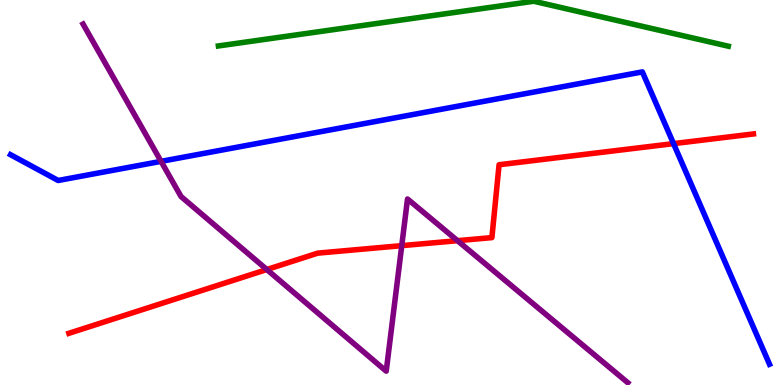[{'lines': ['blue', 'red'], 'intersections': [{'x': 8.69, 'y': 6.27}]}, {'lines': ['green', 'red'], 'intersections': []}, {'lines': ['purple', 'red'], 'intersections': [{'x': 3.44, 'y': 3.0}, {'x': 5.18, 'y': 3.62}, {'x': 5.9, 'y': 3.75}]}, {'lines': ['blue', 'green'], 'intersections': []}, {'lines': ['blue', 'purple'], 'intersections': [{'x': 2.08, 'y': 5.81}]}, {'lines': ['green', 'purple'], 'intersections': []}]